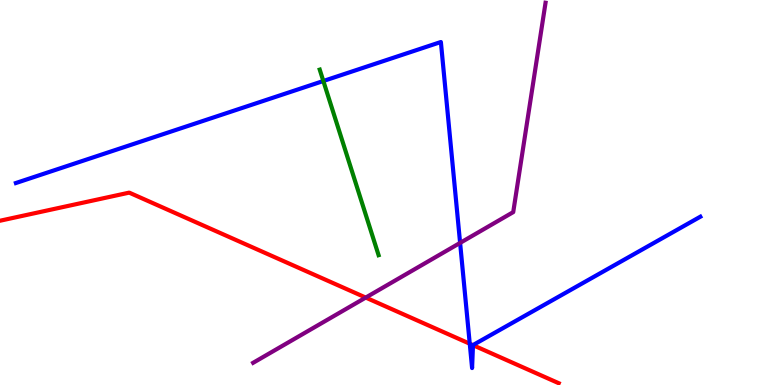[{'lines': ['blue', 'red'], 'intersections': [{'x': 6.06, 'y': 1.07}, {'x': 6.1, 'y': 1.03}]}, {'lines': ['green', 'red'], 'intersections': []}, {'lines': ['purple', 'red'], 'intersections': [{'x': 4.72, 'y': 2.27}]}, {'lines': ['blue', 'green'], 'intersections': [{'x': 4.17, 'y': 7.9}]}, {'lines': ['blue', 'purple'], 'intersections': [{'x': 5.94, 'y': 3.69}]}, {'lines': ['green', 'purple'], 'intersections': []}]